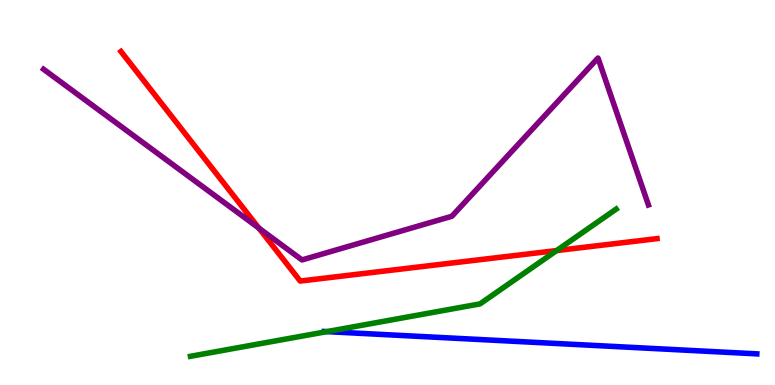[{'lines': ['blue', 'red'], 'intersections': []}, {'lines': ['green', 'red'], 'intersections': [{'x': 7.18, 'y': 3.49}]}, {'lines': ['purple', 'red'], 'intersections': [{'x': 3.34, 'y': 4.07}]}, {'lines': ['blue', 'green'], 'intersections': [{'x': 4.22, 'y': 1.39}]}, {'lines': ['blue', 'purple'], 'intersections': []}, {'lines': ['green', 'purple'], 'intersections': []}]